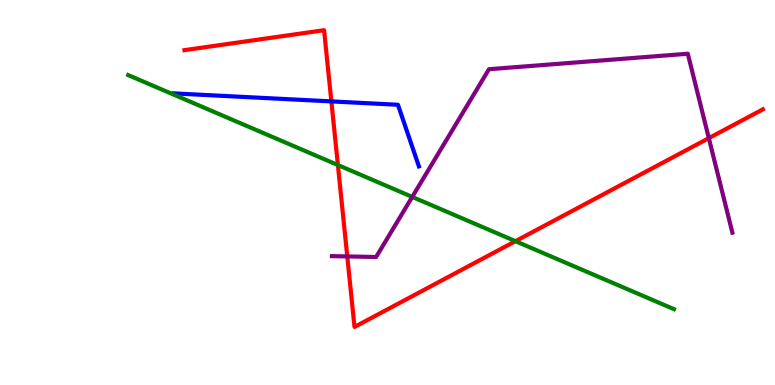[{'lines': ['blue', 'red'], 'intersections': [{'x': 4.28, 'y': 7.37}]}, {'lines': ['green', 'red'], 'intersections': [{'x': 4.36, 'y': 5.71}, {'x': 6.65, 'y': 3.74}]}, {'lines': ['purple', 'red'], 'intersections': [{'x': 4.48, 'y': 3.34}, {'x': 9.15, 'y': 6.41}]}, {'lines': ['blue', 'green'], 'intersections': []}, {'lines': ['blue', 'purple'], 'intersections': []}, {'lines': ['green', 'purple'], 'intersections': [{'x': 5.32, 'y': 4.89}]}]